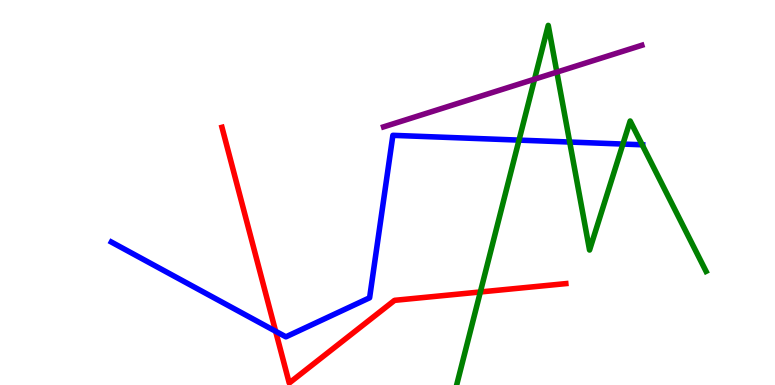[{'lines': ['blue', 'red'], 'intersections': [{'x': 3.56, 'y': 1.4}]}, {'lines': ['green', 'red'], 'intersections': [{'x': 6.2, 'y': 2.42}]}, {'lines': ['purple', 'red'], 'intersections': []}, {'lines': ['blue', 'green'], 'intersections': [{'x': 6.7, 'y': 6.36}, {'x': 7.35, 'y': 6.31}, {'x': 8.04, 'y': 6.26}, {'x': 8.29, 'y': 6.24}]}, {'lines': ['blue', 'purple'], 'intersections': []}, {'lines': ['green', 'purple'], 'intersections': [{'x': 6.9, 'y': 7.94}, {'x': 7.19, 'y': 8.13}]}]